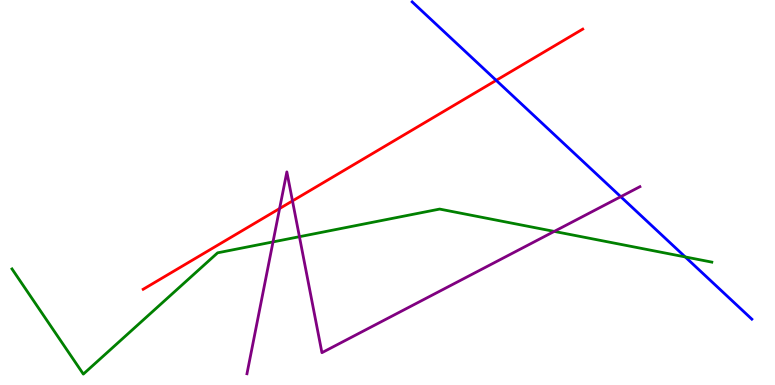[{'lines': ['blue', 'red'], 'intersections': [{'x': 6.4, 'y': 7.91}]}, {'lines': ['green', 'red'], 'intersections': []}, {'lines': ['purple', 'red'], 'intersections': [{'x': 3.61, 'y': 4.58}, {'x': 3.77, 'y': 4.78}]}, {'lines': ['blue', 'green'], 'intersections': [{'x': 8.84, 'y': 3.33}]}, {'lines': ['blue', 'purple'], 'intersections': [{'x': 8.01, 'y': 4.89}]}, {'lines': ['green', 'purple'], 'intersections': [{'x': 3.52, 'y': 3.72}, {'x': 3.86, 'y': 3.85}, {'x': 7.15, 'y': 3.99}]}]